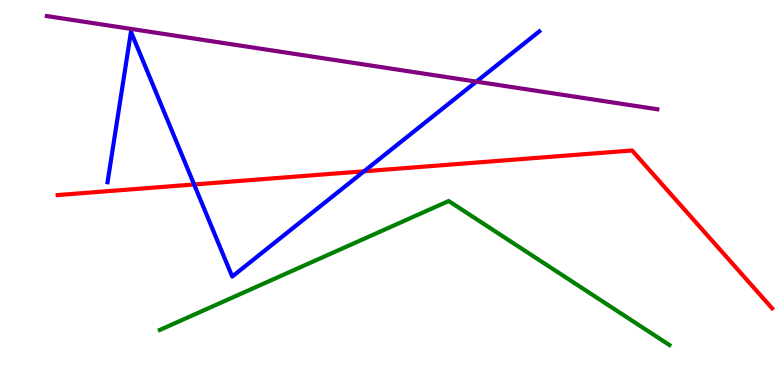[{'lines': ['blue', 'red'], 'intersections': [{'x': 2.5, 'y': 5.21}, {'x': 4.7, 'y': 5.55}]}, {'lines': ['green', 'red'], 'intersections': []}, {'lines': ['purple', 'red'], 'intersections': []}, {'lines': ['blue', 'green'], 'intersections': []}, {'lines': ['blue', 'purple'], 'intersections': [{'x': 6.15, 'y': 7.88}]}, {'lines': ['green', 'purple'], 'intersections': []}]